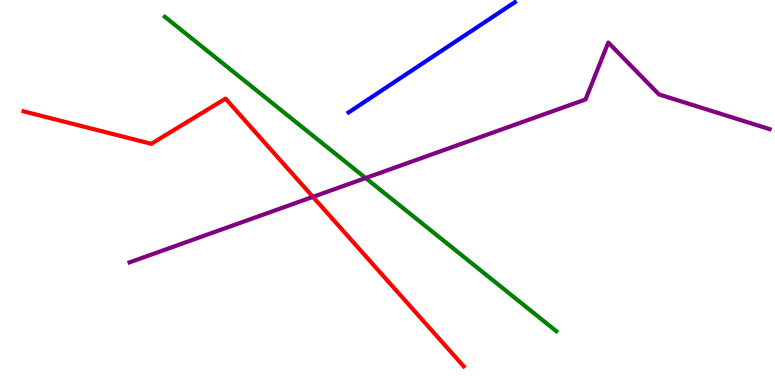[{'lines': ['blue', 'red'], 'intersections': []}, {'lines': ['green', 'red'], 'intersections': []}, {'lines': ['purple', 'red'], 'intersections': [{'x': 4.04, 'y': 4.89}]}, {'lines': ['blue', 'green'], 'intersections': []}, {'lines': ['blue', 'purple'], 'intersections': []}, {'lines': ['green', 'purple'], 'intersections': [{'x': 4.72, 'y': 5.38}]}]